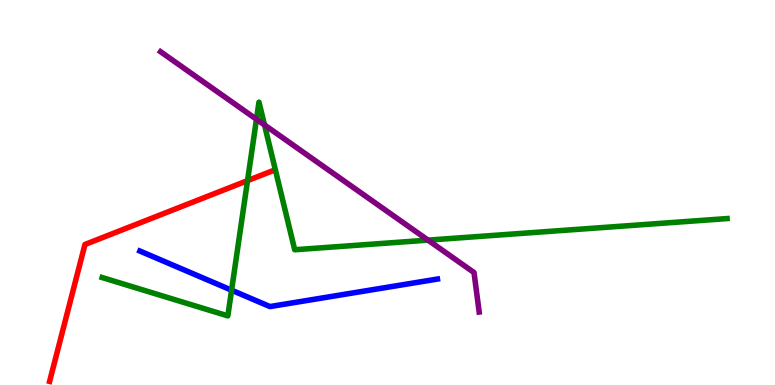[{'lines': ['blue', 'red'], 'intersections': []}, {'lines': ['green', 'red'], 'intersections': [{'x': 3.19, 'y': 5.31}]}, {'lines': ['purple', 'red'], 'intersections': []}, {'lines': ['blue', 'green'], 'intersections': [{'x': 2.99, 'y': 2.46}]}, {'lines': ['blue', 'purple'], 'intersections': []}, {'lines': ['green', 'purple'], 'intersections': [{'x': 3.31, 'y': 6.9}, {'x': 3.41, 'y': 6.76}, {'x': 5.52, 'y': 3.76}]}]